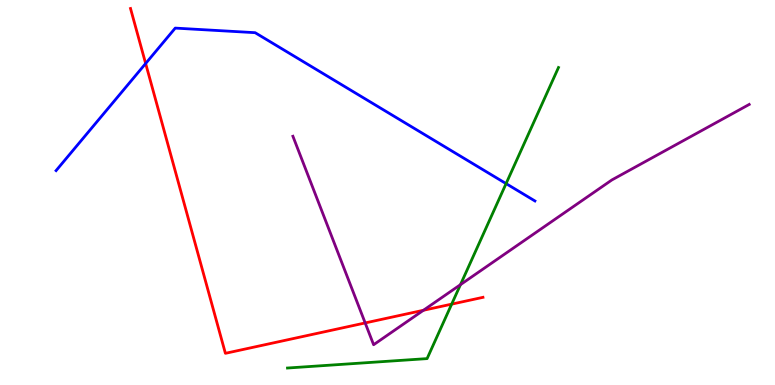[{'lines': ['blue', 'red'], 'intersections': [{'x': 1.88, 'y': 8.35}]}, {'lines': ['green', 'red'], 'intersections': [{'x': 5.83, 'y': 2.1}]}, {'lines': ['purple', 'red'], 'intersections': [{'x': 4.71, 'y': 1.61}, {'x': 5.46, 'y': 1.94}]}, {'lines': ['blue', 'green'], 'intersections': [{'x': 6.53, 'y': 5.23}]}, {'lines': ['blue', 'purple'], 'intersections': []}, {'lines': ['green', 'purple'], 'intersections': [{'x': 5.94, 'y': 2.61}]}]